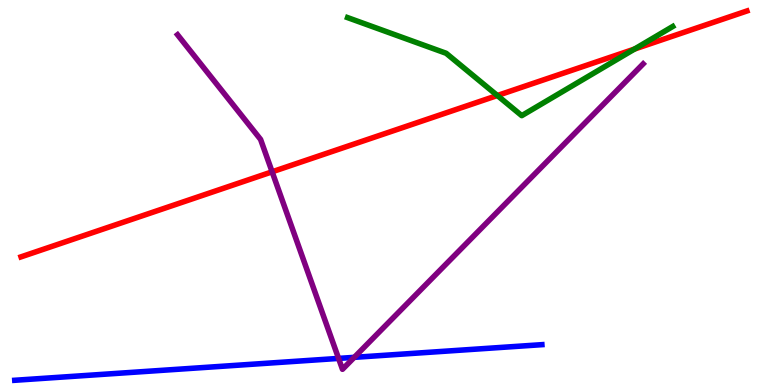[{'lines': ['blue', 'red'], 'intersections': []}, {'lines': ['green', 'red'], 'intersections': [{'x': 6.42, 'y': 7.52}, {'x': 8.19, 'y': 8.73}]}, {'lines': ['purple', 'red'], 'intersections': [{'x': 3.51, 'y': 5.54}]}, {'lines': ['blue', 'green'], 'intersections': []}, {'lines': ['blue', 'purple'], 'intersections': [{'x': 4.37, 'y': 0.691}, {'x': 4.57, 'y': 0.718}]}, {'lines': ['green', 'purple'], 'intersections': []}]